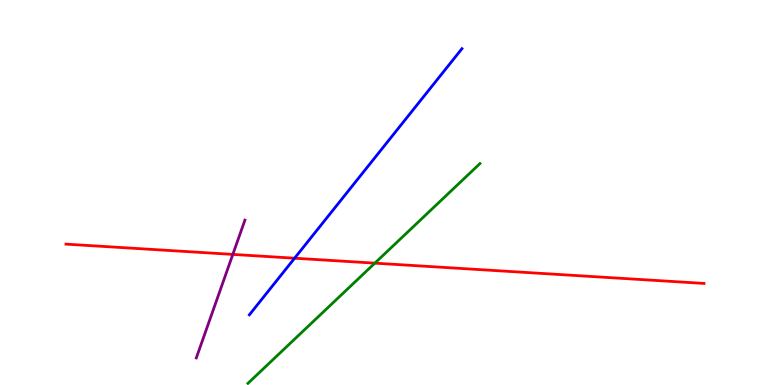[{'lines': ['blue', 'red'], 'intersections': [{'x': 3.8, 'y': 3.29}]}, {'lines': ['green', 'red'], 'intersections': [{'x': 4.84, 'y': 3.16}]}, {'lines': ['purple', 'red'], 'intersections': [{'x': 3.0, 'y': 3.39}]}, {'lines': ['blue', 'green'], 'intersections': []}, {'lines': ['blue', 'purple'], 'intersections': []}, {'lines': ['green', 'purple'], 'intersections': []}]